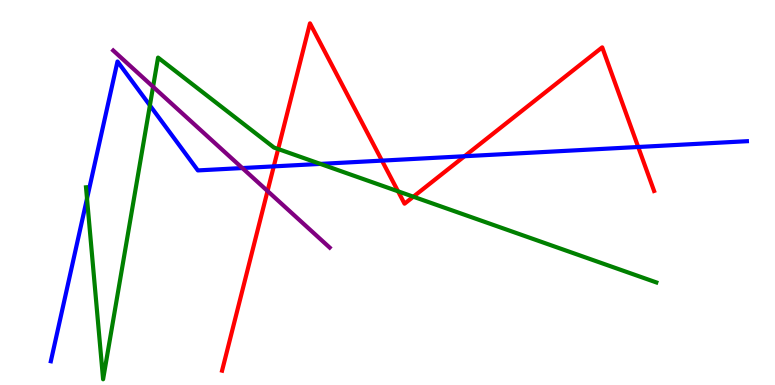[{'lines': ['blue', 'red'], 'intersections': [{'x': 3.53, 'y': 5.68}, {'x': 4.93, 'y': 5.83}, {'x': 5.99, 'y': 5.94}, {'x': 8.23, 'y': 6.18}]}, {'lines': ['green', 'red'], 'intersections': [{'x': 3.59, 'y': 6.13}, {'x': 5.14, 'y': 5.03}, {'x': 5.33, 'y': 4.89}]}, {'lines': ['purple', 'red'], 'intersections': [{'x': 3.45, 'y': 5.04}]}, {'lines': ['blue', 'green'], 'intersections': [{'x': 1.12, 'y': 4.84}, {'x': 1.93, 'y': 7.26}, {'x': 4.13, 'y': 5.74}]}, {'lines': ['blue', 'purple'], 'intersections': [{'x': 3.13, 'y': 5.63}]}, {'lines': ['green', 'purple'], 'intersections': [{'x': 1.98, 'y': 7.75}]}]